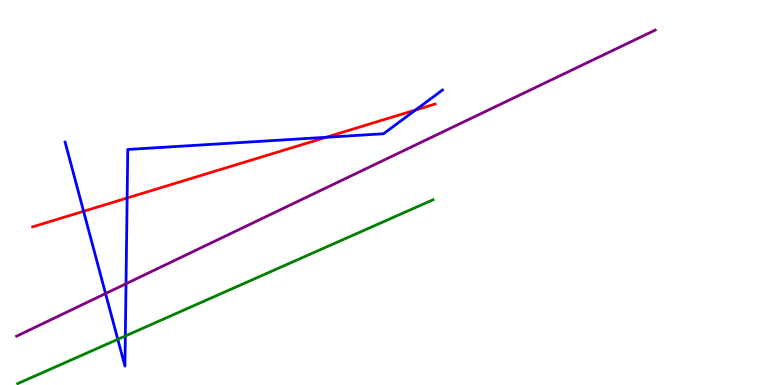[{'lines': ['blue', 'red'], 'intersections': [{'x': 1.08, 'y': 4.51}, {'x': 1.64, 'y': 4.86}, {'x': 4.21, 'y': 6.43}, {'x': 5.36, 'y': 7.14}]}, {'lines': ['green', 'red'], 'intersections': []}, {'lines': ['purple', 'red'], 'intersections': []}, {'lines': ['blue', 'green'], 'intersections': [{'x': 1.52, 'y': 1.19}, {'x': 1.62, 'y': 1.27}]}, {'lines': ['blue', 'purple'], 'intersections': [{'x': 1.36, 'y': 2.38}, {'x': 1.63, 'y': 2.63}]}, {'lines': ['green', 'purple'], 'intersections': []}]